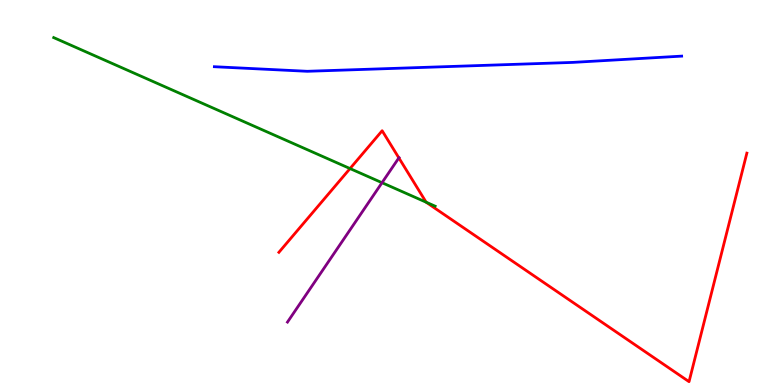[{'lines': ['blue', 'red'], 'intersections': []}, {'lines': ['green', 'red'], 'intersections': [{'x': 4.52, 'y': 5.62}, {'x': 5.5, 'y': 4.75}]}, {'lines': ['purple', 'red'], 'intersections': [{'x': 5.15, 'y': 5.9}]}, {'lines': ['blue', 'green'], 'intersections': []}, {'lines': ['blue', 'purple'], 'intersections': []}, {'lines': ['green', 'purple'], 'intersections': [{'x': 4.93, 'y': 5.25}]}]